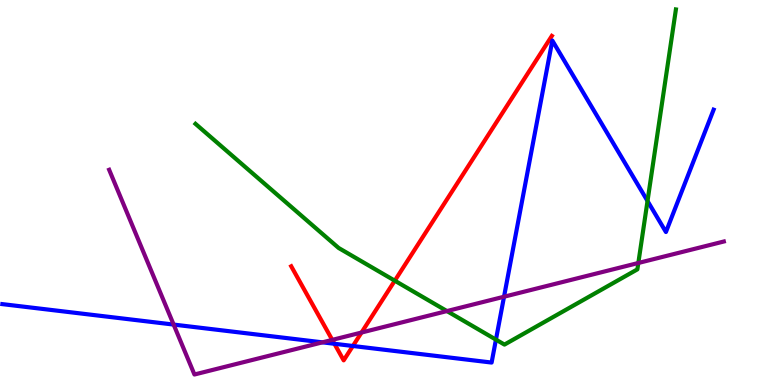[{'lines': ['blue', 'red'], 'intersections': [{'x': 4.32, 'y': 1.07}, {'x': 4.55, 'y': 1.01}]}, {'lines': ['green', 'red'], 'intersections': [{'x': 5.09, 'y': 2.71}]}, {'lines': ['purple', 'red'], 'intersections': [{'x': 4.29, 'y': 1.17}, {'x': 4.66, 'y': 1.36}]}, {'lines': ['blue', 'green'], 'intersections': [{'x': 6.4, 'y': 1.18}, {'x': 8.36, 'y': 4.78}]}, {'lines': ['blue', 'purple'], 'intersections': [{'x': 2.24, 'y': 1.57}, {'x': 4.16, 'y': 1.11}, {'x': 6.5, 'y': 2.29}]}, {'lines': ['green', 'purple'], 'intersections': [{'x': 5.77, 'y': 1.92}, {'x': 8.24, 'y': 3.17}]}]